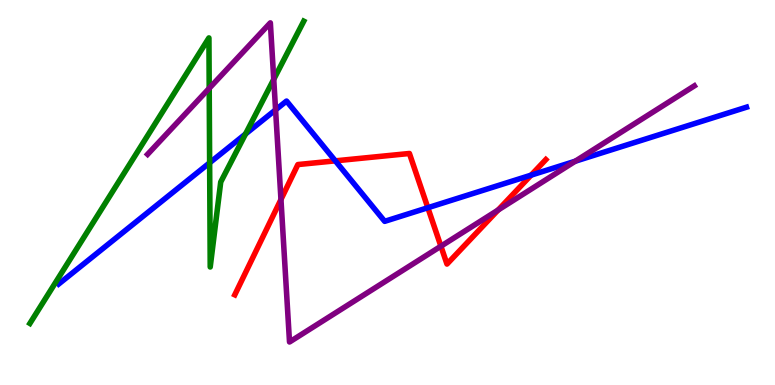[{'lines': ['blue', 'red'], 'intersections': [{'x': 4.33, 'y': 5.82}, {'x': 5.52, 'y': 4.6}, {'x': 6.85, 'y': 5.45}]}, {'lines': ['green', 'red'], 'intersections': []}, {'lines': ['purple', 'red'], 'intersections': [{'x': 3.63, 'y': 4.82}, {'x': 5.69, 'y': 3.6}, {'x': 6.43, 'y': 4.55}]}, {'lines': ['blue', 'green'], 'intersections': [{'x': 2.7, 'y': 5.77}, {'x': 3.17, 'y': 6.52}]}, {'lines': ['blue', 'purple'], 'intersections': [{'x': 3.56, 'y': 7.15}, {'x': 7.42, 'y': 5.81}]}, {'lines': ['green', 'purple'], 'intersections': [{'x': 2.7, 'y': 7.71}, {'x': 3.53, 'y': 7.94}]}]